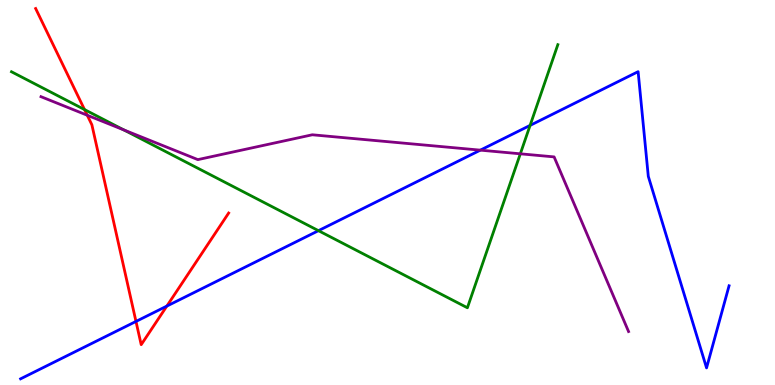[{'lines': ['blue', 'red'], 'intersections': [{'x': 1.75, 'y': 1.65}, {'x': 2.15, 'y': 2.05}]}, {'lines': ['green', 'red'], 'intersections': [{'x': 1.09, 'y': 7.15}]}, {'lines': ['purple', 'red'], 'intersections': [{'x': 1.13, 'y': 7.01}]}, {'lines': ['blue', 'green'], 'intersections': [{'x': 4.11, 'y': 4.01}, {'x': 6.84, 'y': 6.74}]}, {'lines': ['blue', 'purple'], 'intersections': [{'x': 6.2, 'y': 6.1}]}, {'lines': ['green', 'purple'], 'intersections': [{'x': 1.6, 'y': 6.63}, {'x': 6.71, 'y': 6.01}]}]